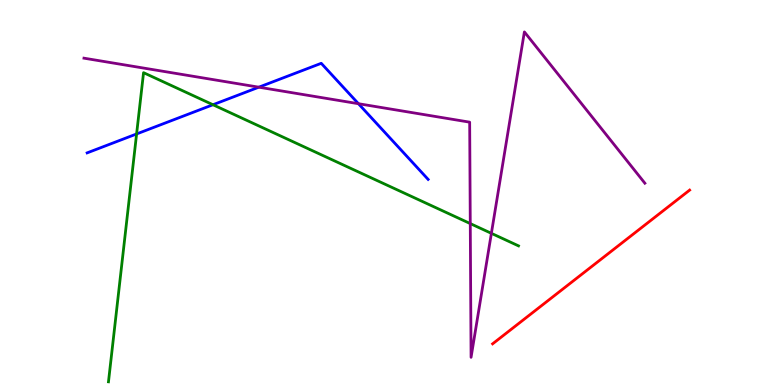[{'lines': ['blue', 'red'], 'intersections': []}, {'lines': ['green', 'red'], 'intersections': []}, {'lines': ['purple', 'red'], 'intersections': []}, {'lines': ['blue', 'green'], 'intersections': [{'x': 1.76, 'y': 6.52}, {'x': 2.75, 'y': 7.28}]}, {'lines': ['blue', 'purple'], 'intersections': [{'x': 3.34, 'y': 7.74}, {'x': 4.63, 'y': 7.31}]}, {'lines': ['green', 'purple'], 'intersections': [{'x': 6.07, 'y': 4.19}, {'x': 6.34, 'y': 3.94}]}]